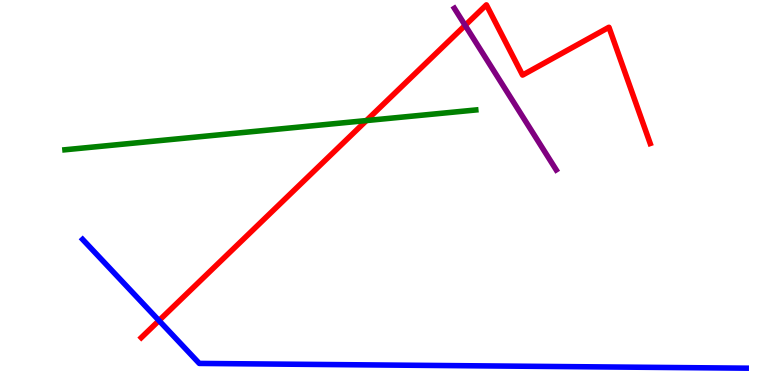[{'lines': ['blue', 'red'], 'intersections': [{'x': 2.05, 'y': 1.67}]}, {'lines': ['green', 'red'], 'intersections': [{'x': 4.73, 'y': 6.87}]}, {'lines': ['purple', 'red'], 'intersections': [{'x': 6.0, 'y': 9.34}]}, {'lines': ['blue', 'green'], 'intersections': []}, {'lines': ['blue', 'purple'], 'intersections': []}, {'lines': ['green', 'purple'], 'intersections': []}]